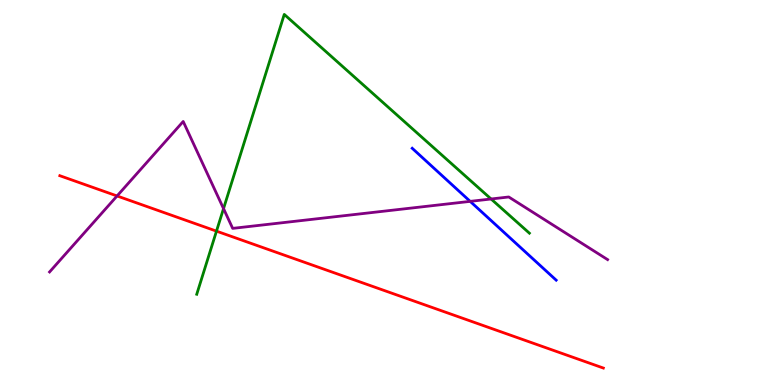[{'lines': ['blue', 'red'], 'intersections': []}, {'lines': ['green', 'red'], 'intersections': [{'x': 2.79, 'y': 4.0}]}, {'lines': ['purple', 'red'], 'intersections': [{'x': 1.51, 'y': 4.91}]}, {'lines': ['blue', 'green'], 'intersections': []}, {'lines': ['blue', 'purple'], 'intersections': [{'x': 6.07, 'y': 4.77}]}, {'lines': ['green', 'purple'], 'intersections': [{'x': 2.88, 'y': 4.58}, {'x': 6.34, 'y': 4.83}]}]